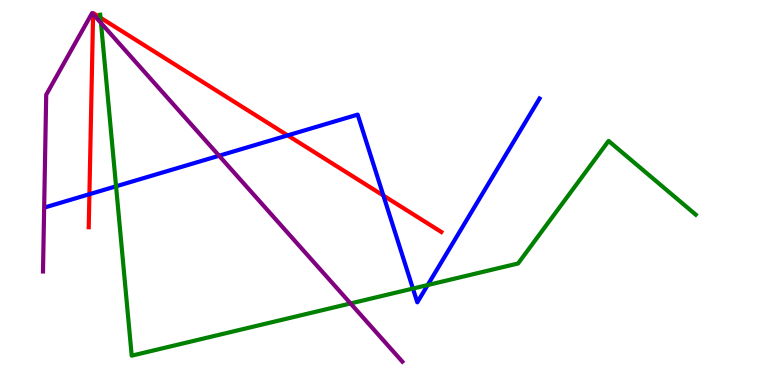[{'lines': ['blue', 'red'], 'intersections': [{'x': 1.15, 'y': 4.96}, {'x': 3.71, 'y': 6.48}, {'x': 4.95, 'y': 4.92}]}, {'lines': ['green', 'red'], 'intersections': [{'x': 1.3, 'y': 9.54}]}, {'lines': ['purple', 'red'], 'intersections': [{'x': 1.2, 'y': 9.63}]}, {'lines': ['blue', 'green'], 'intersections': [{'x': 1.5, 'y': 5.16}, {'x': 5.33, 'y': 2.5}, {'x': 5.52, 'y': 2.6}]}, {'lines': ['blue', 'purple'], 'intersections': [{'x': 2.83, 'y': 5.95}]}, {'lines': ['green', 'purple'], 'intersections': [{'x': 1.3, 'y': 9.4}, {'x': 4.52, 'y': 2.12}]}]